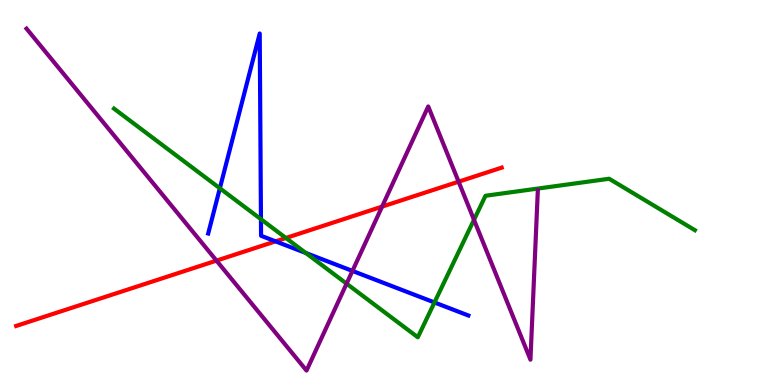[{'lines': ['blue', 'red'], 'intersections': [{'x': 3.56, 'y': 3.73}]}, {'lines': ['green', 'red'], 'intersections': [{'x': 3.69, 'y': 3.82}]}, {'lines': ['purple', 'red'], 'intersections': [{'x': 2.79, 'y': 3.23}, {'x': 4.93, 'y': 4.63}, {'x': 5.92, 'y': 5.28}]}, {'lines': ['blue', 'green'], 'intersections': [{'x': 2.84, 'y': 5.11}, {'x': 3.37, 'y': 4.31}, {'x': 3.95, 'y': 3.43}, {'x': 5.61, 'y': 2.14}]}, {'lines': ['blue', 'purple'], 'intersections': [{'x': 4.55, 'y': 2.96}]}, {'lines': ['green', 'purple'], 'intersections': [{'x': 4.47, 'y': 2.63}, {'x': 6.12, 'y': 4.29}]}]